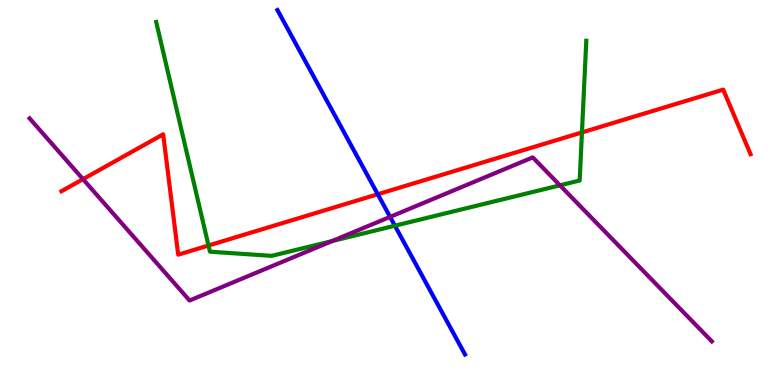[{'lines': ['blue', 'red'], 'intersections': [{'x': 4.87, 'y': 4.95}]}, {'lines': ['green', 'red'], 'intersections': [{'x': 2.69, 'y': 3.62}, {'x': 7.51, 'y': 6.56}]}, {'lines': ['purple', 'red'], 'intersections': [{'x': 1.07, 'y': 5.35}]}, {'lines': ['blue', 'green'], 'intersections': [{'x': 5.1, 'y': 4.14}]}, {'lines': ['blue', 'purple'], 'intersections': [{'x': 5.03, 'y': 4.37}]}, {'lines': ['green', 'purple'], 'intersections': [{'x': 4.29, 'y': 3.74}, {'x': 7.23, 'y': 5.19}]}]